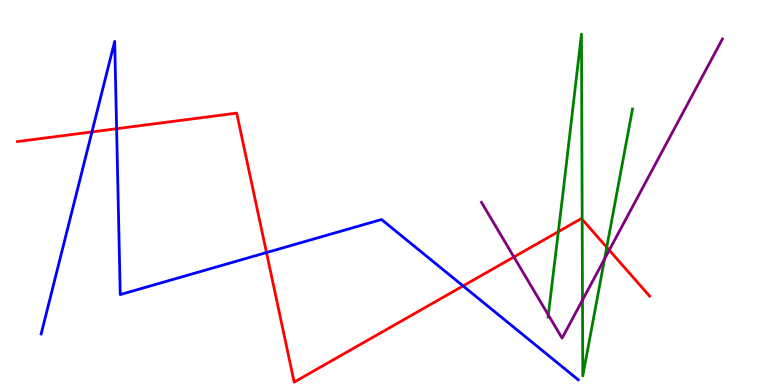[{'lines': ['blue', 'red'], 'intersections': [{'x': 1.19, 'y': 6.57}, {'x': 1.5, 'y': 6.66}, {'x': 3.44, 'y': 3.44}, {'x': 5.97, 'y': 2.57}]}, {'lines': ['green', 'red'], 'intersections': [{'x': 7.2, 'y': 3.98}, {'x': 7.51, 'y': 4.3}, {'x': 7.83, 'y': 3.58}]}, {'lines': ['purple', 'red'], 'intersections': [{'x': 6.63, 'y': 3.33}, {'x': 7.86, 'y': 3.5}]}, {'lines': ['blue', 'green'], 'intersections': []}, {'lines': ['blue', 'purple'], 'intersections': []}, {'lines': ['green', 'purple'], 'intersections': [{'x': 7.08, 'y': 1.82}, {'x': 7.52, 'y': 2.2}, {'x': 7.8, 'y': 3.28}]}]